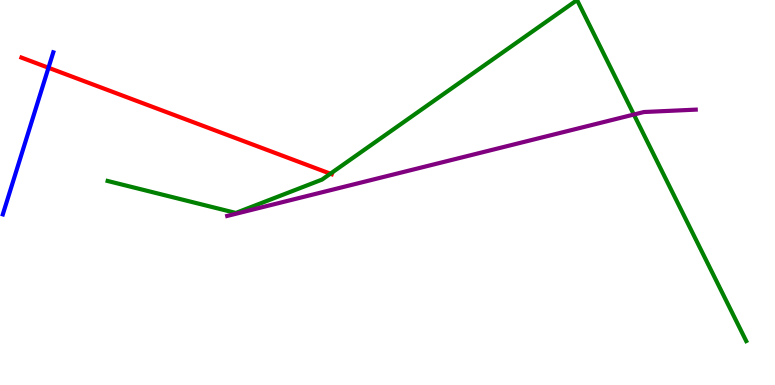[{'lines': ['blue', 'red'], 'intersections': [{'x': 0.626, 'y': 8.24}]}, {'lines': ['green', 'red'], 'intersections': [{'x': 4.26, 'y': 5.49}]}, {'lines': ['purple', 'red'], 'intersections': []}, {'lines': ['blue', 'green'], 'intersections': []}, {'lines': ['blue', 'purple'], 'intersections': []}, {'lines': ['green', 'purple'], 'intersections': [{'x': 8.18, 'y': 7.03}]}]